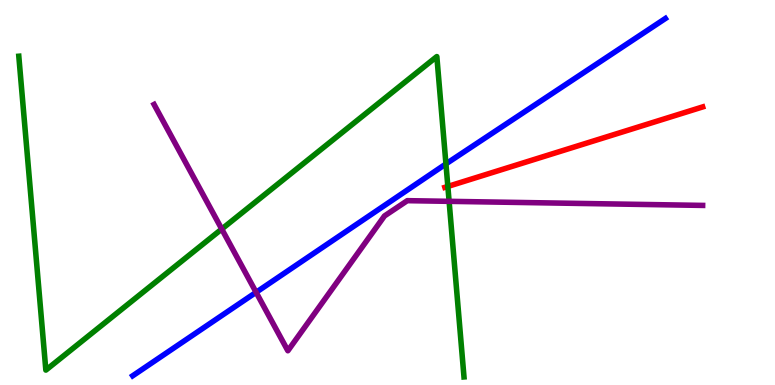[{'lines': ['blue', 'red'], 'intersections': []}, {'lines': ['green', 'red'], 'intersections': [{'x': 5.78, 'y': 5.16}]}, {'lines': ['purple', 'red'], 'intersections': []}, {'lines': ['blue', 'green'], 'intersections': [{'x': 5.75, 'y': 5.74}]}, {'lines': ['blue', 'purple'], 'intersections': [{'x': 3.3, 'y': 2.41}]}, {'lines': ['green', 'purple'], 'intersections': [{'x': 2.86, 'y': 4.05}, {'x': 5.79, 'y': 4.77}]}]